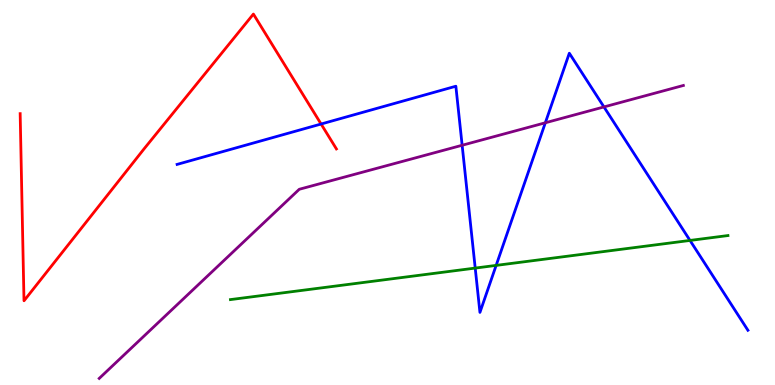[{'lines': ['blue', 'red'], 'intersections': [{'x': 4.14, 'y': 6.78}]}, {'lines': ['green', 'red'], 'intersections': []}, {'lines': ['purple', 'red'], 'intersections': []}, {'lines': ['blue', 'green'], 'intersections': [{'x': 6.13, 'y': 3.04}, {'x': 6.4, 'y': 3.11}, {'x': 8.9, 'y': 3.75}]}, {'lines': ['blue', 'purple'], 'intersections': [{'x': 5.96, 'y': 6.23}, {'x': 7.04, 'y': 6.81}, {'x': 7.79, 'y': 7.22}]}, {'lines': ['green', 'purple'], 'intersections': []}]